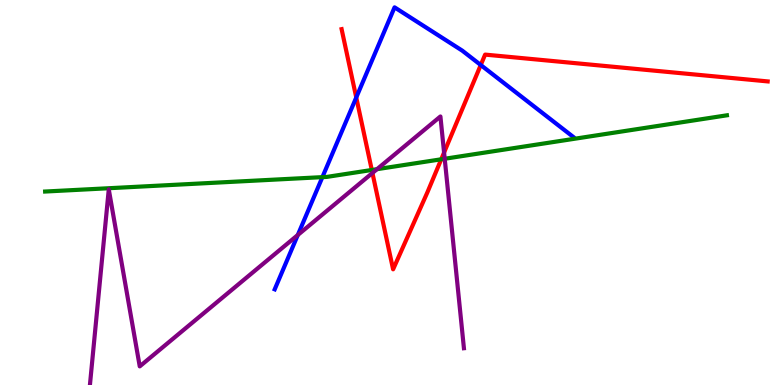[{'lines': ['blue', 'red'], 'intersections': [{'x': 4.6, 'y': 7.47}, {'x': 6.2, 'y': 8.31}]}, {'lines': ['green', 'red'], 'intersections': [{'x': 4.8, 'y': 5.58}, {'x': 5.69, 'y': 5.86}]}, {'lines': ['purple', 'red'], 'intersections': [{'x': 4.81, 'y': 5.51}, {'x': 5.73, 'y': 6.04}]}, {'lines': ['blue', 'green'], 'intersections': [{'x': 4.16, 'y': 5.4}]}, {'lines': ['blue', 'purple'], 'intersections': [{'x': 3.84, 'y': 3.9}]}, {'lines': ['green', 'purple'], 'intersections': [{'x': 4.86, 'y': 5.61}, {'x': 5.74, 'y': 5.88}]}]